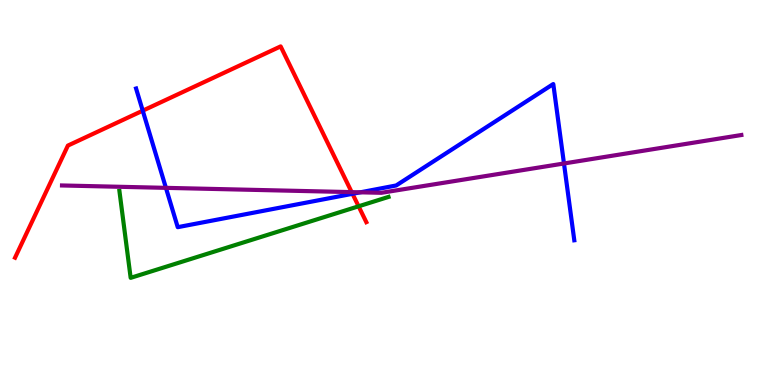[{'lines': ['blue', 'red'], 'intersections': [{'x': 1.84, 'y': 7.12}, {'x': 4.55, 'y': 4.97}]}, {'lines': ['green', 'red'], 'intersections': [{'x': 4.63, 'y': 4.64}]}, {'lines': ['purple', 'red'], 'intersections': [{'x': 4.54, 'y': 5.01}]}, {'lines': ['blue', 'green'], 'intersections': []}, {'lines': ['blue', 'purple'], 'intersections': [{'x': 2.14, 'y': 5.12}, {'x': 4.65, 'y': 5.0}, {'x': 7.28, 'y': 5.75}]}, {'lines': ['green', 'purple'], 'intersections': []}]